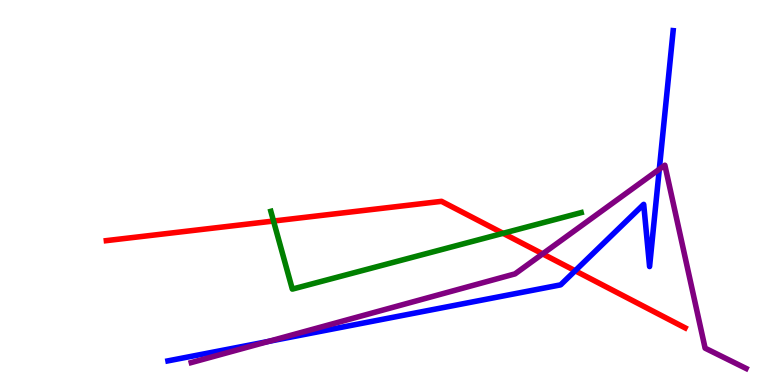[{'lines': ['blue', 'red'], 'intersections': [{'x': 7.42, 'y': 2.97}]}, {'lines': ['green', 'red'], 'intersections': [{'x': 3.53, 'y': 4.26}, {'x': 6.49, 'y': 3.94}]}, {'lines': ['purple', 'red'], 'intersections': [{'x': 7.0, 'y': 3.41}]}, {'lines': ['blue', 'green'], 'intersections': []}, {'lines': ['blue', 'purple'], 'intersections': [{'x': 3.47, 'y': 1.13}, {'x': 8.51, 'y': 5.6}]}, {'lines': ['green', 'purple'], 'intersections': []}]